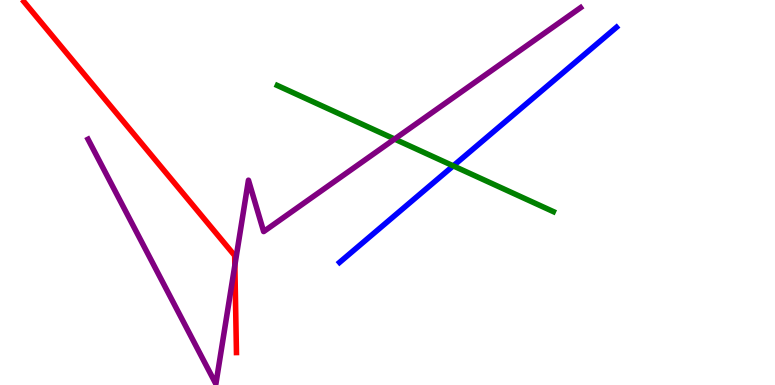[{'lines': ['blue', 'red'], 'intersections': []}, {'lines': ['green', 'red'], 'intersections': []}, {'lines': ['purple', 'red'], 'intersections': [{'x': 3.03, 'y': 3.11}]}, {'lines': ['blue', 'green'], 'intersections': [{'x': 5.85, 'y': 5.69}]}, {'lines': ['blue', 'purple'], 'intersections': []}, {'lines': ['green', 'purple'], 'intersections': [{'x': 5.09, 'y': 6.39}]}]